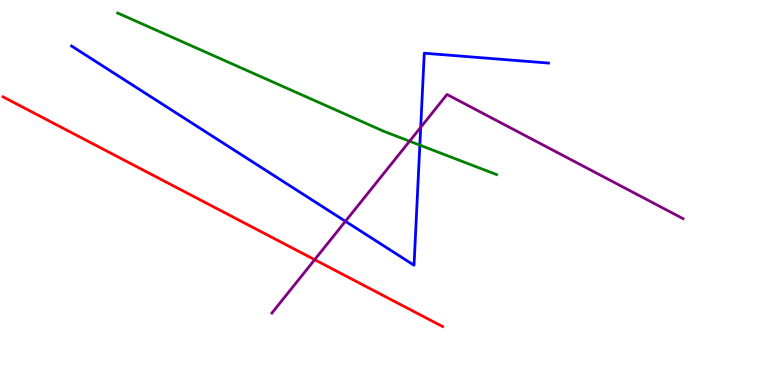[{'lines': ['blue', 'red'], 'intersections': []}, {'lines': ['green', 'red'], 'intersections': []}, {'lines': ['purple', 'red'], 'intersections': [{'x': 4.06, 'y': 3.25}]}, {'lines': ['blue', 'green'], 'intersections': [{'x': 5.42, 'y': 6.23}]}, {'lines': ['blue', 'purple'], 'intersections': [{'x': 4.46, 'y': 4.25}, {'x': 5.43, 'y': 6.69}]}, {'lines': ['green', 'purple'], 'intersections': [{'x': 5.29, 'y': 6.33}]}]